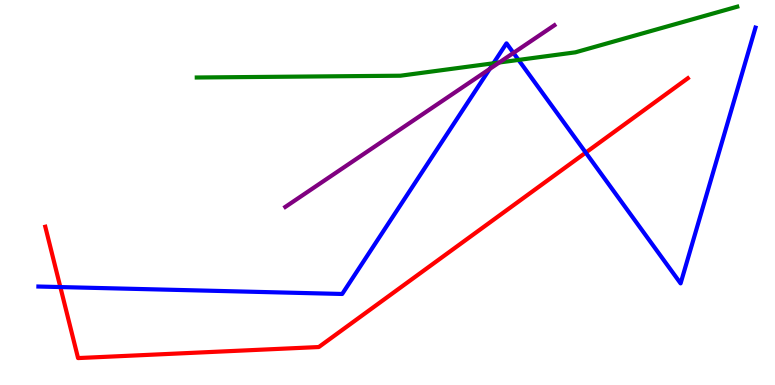[{'lines': ['blue', 'red'], 'intersections': [{'x': 0.779, 'y': 2.54}, {'x': 7.56, 'y': 6.04}]}, {'lines': ['green', 'red'], 'intersections': []}, {'lines': ['purple', 'red'], 'intersections': []}, {'lines': ['blue', 'green'], 'intersections': [{'x': 6.37, 'y': 8.36}, {'x': 6.69, 'y': 8.44}]}, {'lines': ['blue', 'purple'], 'intersections': [{'x': 6.32, 'y': 8.21}, {'x': 6.63, 'y': 8.63}]}, {'lines': ['green', 'purple'], 'intersections': [{'x': 6.44, 'y': 8.38}]}]